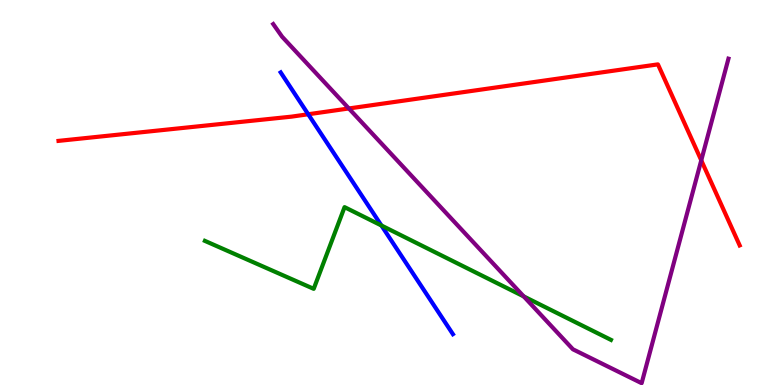[{'lines': ['blue', 'red'], 'intersections': [{'x': 3.98, 'y': 7.03}]}, {'lines': ['green', 'red'], 'intersections': []}, {'lines': ['purple', 'red'], 'intersections': [{'x': 4.5, 'y': 7.18}, {'x': 9.05, 'y': 5.84}]}, {'lines': ['blue', 'green'], 'intersections': [{'x': 4.92, 'y': 4.14}]}, {'lines': ['blue', 'purple'], 'intersections': []}, {'lines': ['green', 'purple'], 'intersections': [{'x': 6.76, 'y': 2.3}]}]